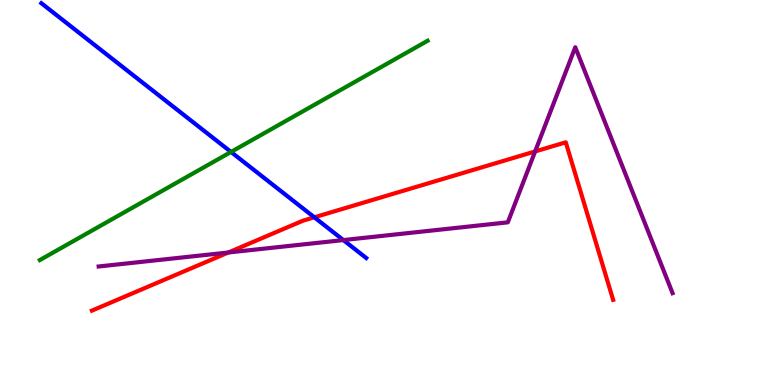[{'lines': ['blue', 'red'], 'intersections': [{'x': 4.06, 'y': 4.36}]}, {'lines': ['green', 'red'], 'intersections': []}, {'lines': ['purple', 'red'], 'intersections': [{'x': 2.95, 'y': 3.44}, {'x': 6.9, 'y': 6.07}]}, {'lines': ['blue', 'green'], 'intersections': [{'x': 2.98, 'y': 6.05}]}, {'lines': ['blue', 'purple'], 'intersections': [{'x': 4.43, 'y': 3.76}]}, {'lines': ['green', 'purple'], 'intersections': []}]